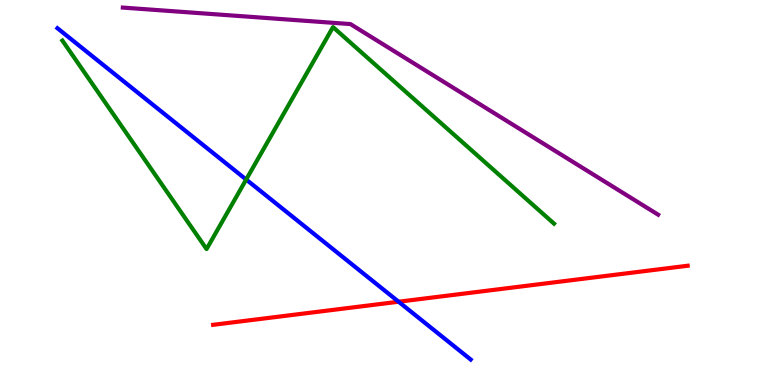[{'lines': ['blue', 'red'], 'intersections': [{'x': 5.14, 'y': 2.16}]}, {'lines': ['green', 'red'], 'intersections': []}, {'lines': ['purple', 'red'], 'intersections': []}, {'lines': ['blue', 'green'], 'intersections': [{'x': 3.18, 'y': 5.34}]}, {'lines': ['blue', 'purple'], 'intersections': []}, {'lines': ['green', 'purple'], 'intersections': []}]